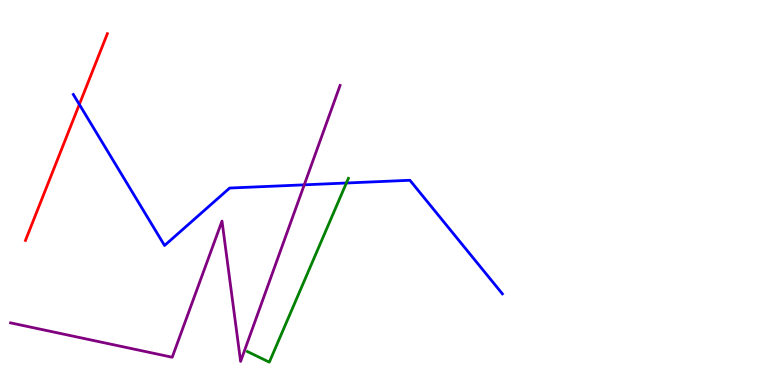[{'lines': ['blue', 'red'], 'intersections': [{'x': 1.02, 'y': 7.29}]}, {'lines': ['green', 'red'], 'intersections': []}, {'lines': ['purple', 'red'], 'intersections': []}, {'lines': ['blue', 'green'], 'intersections': [{'x': 4.47, 'y': 5.25}]}, {'lines': ['blue', 'purple'], 'intersections': [{'x': 3.93, 'y': 5.2}]}, {'lines': ['green', 'purple'], 'intersections': []}]